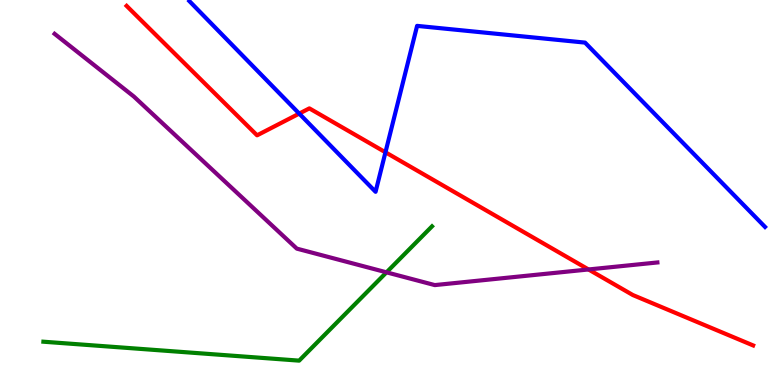[{'lines': ['blue', 'red'], 'intersections': [{'x': 3.86, 'y': 7.05}, {'x': 4.97, 'y': 6.04}]}, {'lines': ['green', 'red'], 'intersections': []}, {'lines': ['purple', 'red'], 'intersections': [{'x': 7.59, 'y': 3.0}]}, {'lines': ['blue', 'green'], 'intersections': []}, {'lines': ['blue', 'purple'], 'intersections': []}, {'lines': ['green', 'purple'], 'intersections': [{'x': 4.99, 'y': 2.93}]}]